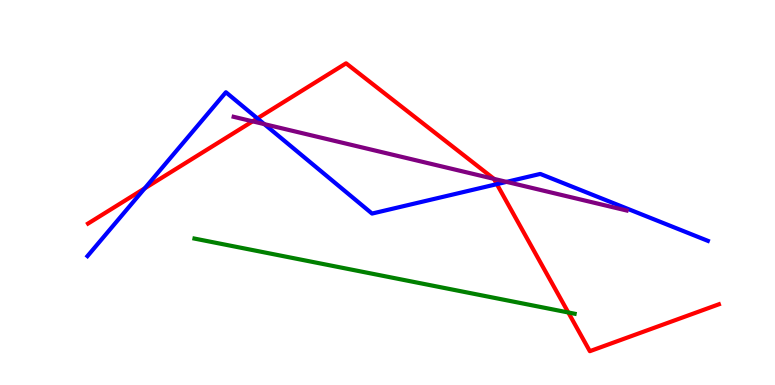[{'lines': ['blue', 'red'], 'intersections': [{'x': 1.87, 'y': 5.11}, {'x': 3.32, 'y': 6.92}, {'x': 6.41, 'y': 5.22}]}, {'lines': ['green', 'red'], 'intersections': [{'x': 7.33, 'y': 1.88}]}, {'lines': ['purple', 'red'], 'intersections': [{'x': 3.26, 'y': 6.85}, {'x': 6.37, 'y': 5.35}]}, {'lines': ['blue', 'green'], 'intersections': []}, {'lines': ['blue', 'purple'], 'intersections': [{'x': 3.41, 'y': 6.78}, {'x': 6.54, 'y': 5.28}]}, {'lines': ['green', 'purple'], 'intersections': []}]